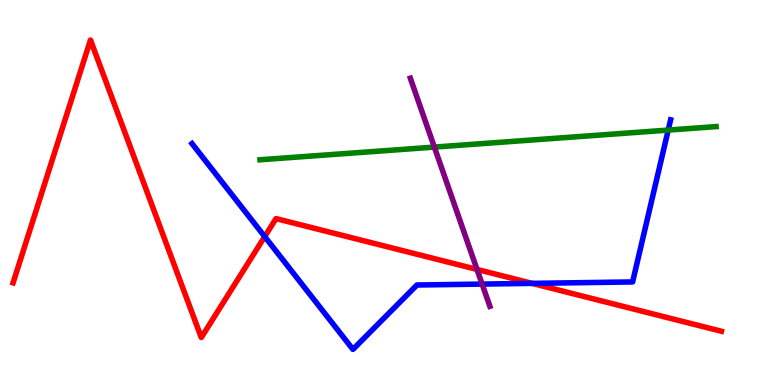[{'lines': ['blue', 'red'], 'intersections': [{'x': 3.42, 'y': 3.85}, {'x': 6.87, 'y': 2.64}]}, {'lines': ['green', 'red'], 'intersections': []}, {'lines': ['purple', 'red'], 'intersections': [{'x': 6.16, 'y': 3.0}]}, {'lines': ['blue', 'green'], 'intersections': [{'x': 8.62, 'y': 6.62}]}, {'lines': ['blue', 'purple'], 'intersections': [{'x': 6.22, 'y': 2.62}]}, {'lines': ['green', 'purple'], 'intersections': [{'x': 5.6, 'y': 6.18}]}]